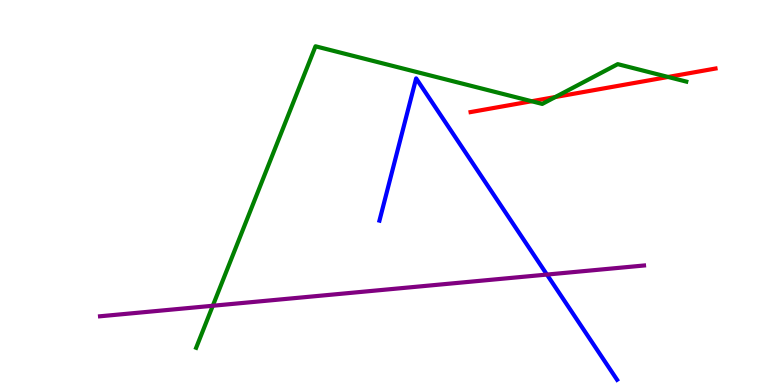[{'lines': ['blue', 'red'], 'intersections': []}, {'lines': ['green', 'red'], 'intersections': [{'x': 6.86, 'y': 7.37}, {'x': 7.17, 'y': 7.48}, {'x': 8.62, 'y': 8.0}]}, {'lines': ['purple', 'red'], 'intersections': []}, {'lines': ['blue', 'green'], 'intersections': []}, {'lines': ['blue', 'purple'], 'intersections': [{'x': 7.06, 'y': 2.87}]}, {'lines': ['green', 'purple'], 'intersections': [{'x': 2.75, 'y': 2.06}]}]